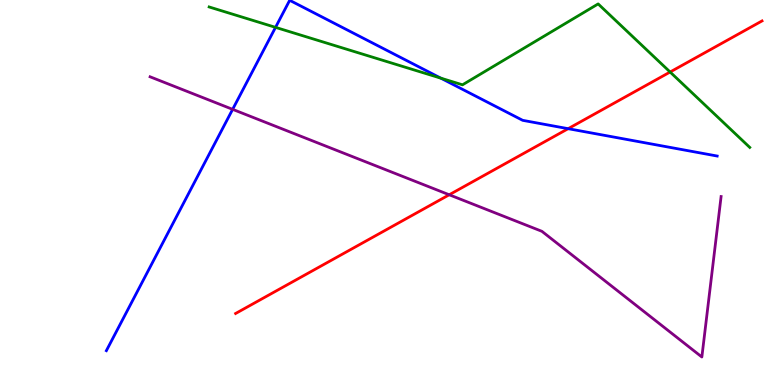[{'lines': ['blue', 'red'], 'intersections': [{'x': 7.33, 'y': 6.66}]}, {'lines': ['green', 'red'], 'intersections': [{'x': 8.65, 'y': 8.13}]}, {'lines': ['purple', 'red'], 'intersections': [{'x': 5.8, 'y': 4.94}]}, {'lines': ['blue', 'green'], 'intersections': [{'x': 3.56, 'y': 9.29}, {'x': 5.69, 'y': 7.97}]}, {'lines': ['blue', 'purple'], 'intersections': [{'x': 3.0, 'y': 7.16}]}, {'lines': ['green', 'purple'], 'intersections': []}]